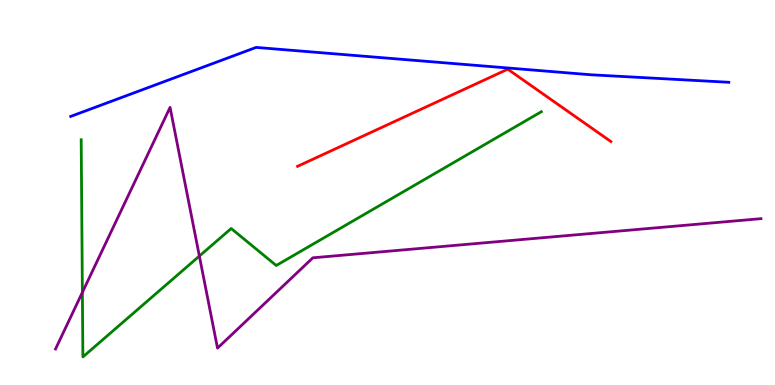[{'lines': ['blue', 'red'], 'intersections': []}, {'lines': ['green', 'red'], 'intersections': []}, {'lines': ['purple', 'red'], 'intersections': []}, {'lines': ['blue', 'green'], 'intersections': []}, {'lines': ['blue', 'purple'], 'intersections': []}, {'lines': ['green', 'purple'], 'intersections': [{'x': 1.06, 'y': 2.41}, {'x': 2.57, 'y': 3.35}]}]